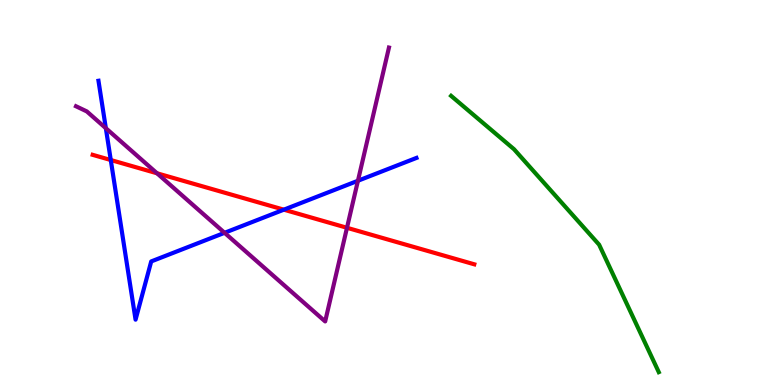[{'lines': ['blue', 'red'], 'intersections': [{'x': 1.43, 'y': 5.84}, {'x': 3.66, 'y': 4.55}]}, {'lines': ['green', 'red'], 'intersections': []}, {'lines': ['purple', 'red'], 'intersections': [{'x': 2.03, 'y': 5.5}, {'x': 4.48, 'y': 4.08}]}, {'lines': ['blue', 'green'], 'intersections': []}, {'lines': ['blue', 'purple'], 'intersections': [{'x': 1.37, 'y': 6.67}, {'x': 2.9, 'y': 3.95}, {'x': 4.62, 'y': 5.3}]}, {'lines': ['green', 'purple'], 'intersections': []}]